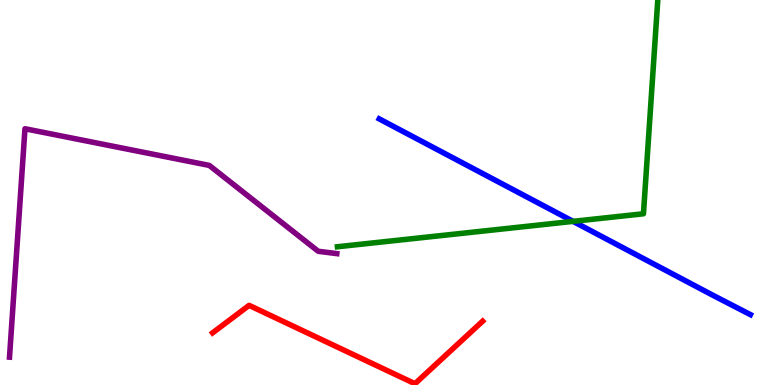[{'lines': ['blue', 'red'], 'intersections': []}, {'lines': ['green', 'red'], 'intersections': []}, {'lines': ['purple', 'red'], 'intersections': []}, {'lines': ['blue', 'green'], 'intersections': [{'x': 7.39, 'y': 4.25}]}, {'lines': ['blue', 'purple'], 'intersections': []}, {'lines': ['green', 'purple'], 'intersections': []}]